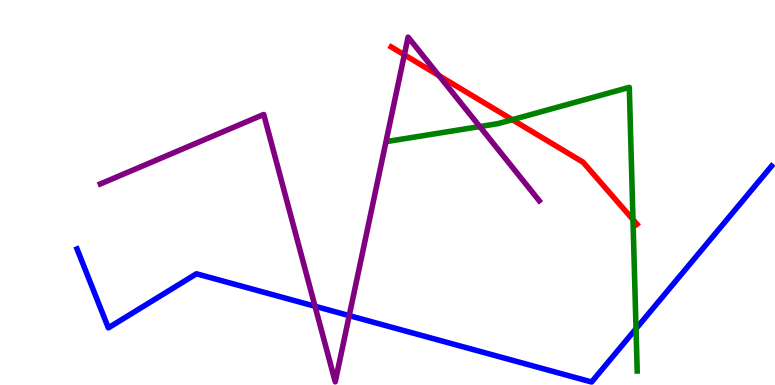[{'lines': ['blue', 'red'], 'intersections': []}, {'lines': ['green', 'red'], 'intersections': [{'x': 6.61, 'y': 6.89}, {'x': 8.17, 'y': 4.3}]}, {'lines': ['purple', 'red'], 'intersections': [{'x': 5.22, 'y': 8.58}, {'x': 5.66, 'y': 8.04}]}, {'lines': ['blue', 'green'], 'intersections': [{'x': 8.21, 'y': 1.46}]}, {'lines': ['blue', 'purple'], 'intersections': [{'x': 4.06, 'y': 2.05}, {'x': 4.51, 'y': 1.8}]}, {'lines': ['green', 'purple'], 'intersections': [{'x': 6.19, 'y': 6.71}]}]